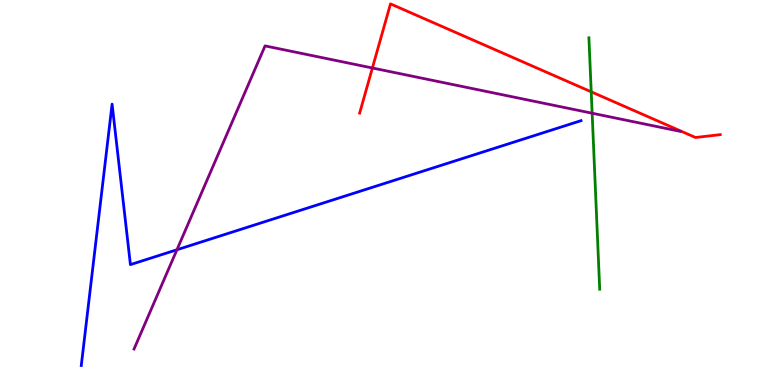[{'lines': ['blue', 'red'], 'intersections': []}, {'lines': ['green', 'red'], 'intersections': [{'x': 7.63, 'y': 7.62}]}, {'lines': ['purple', 'red'], 'intersections': [{'x': 4.81, 'y': 8.23}]}, {'lines': ['blue', 'green'], 'intersections': []}, {'lines': ['blue', 'purple'], 'intersections': [{'x': 2.28, 'y': 3.51}]}, {'lines': ['green', 'purple'], 'intersections': [{'x': 7.64, 'y': 7.06}]}]